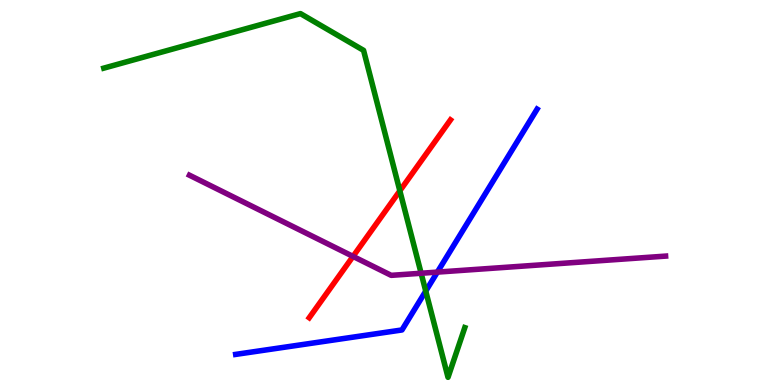[{'lines': ['blue', 'red'], 'intersections': []}, {'lines': ['green', 'red'], 'intersections': [{'x': 5.16, 'y': 5.04}]}, {'lines': ['purple', 'red'], 'intersections': [{'x': 4.56, 'y': 3.34}]}, {'lines': ['blue', 'green'], 'intersections': [{'x': 5.49, 'y': 2.44}]}, {'lines': ['blue', 'purple'], 'intersections': [{'x': 5.64, 'y': 2.93}]}, {'lines': ['green', 'purple'], 'intersections': [{'x': 5.43, 'y': 2.9}]}]